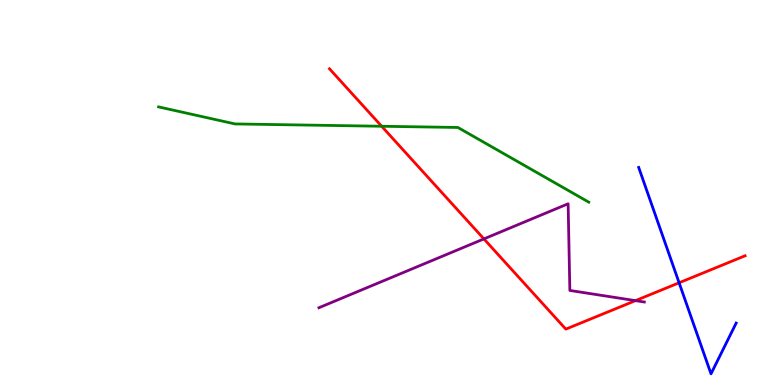[{'lines': ['blue', 'red'], 'intersections': [{'x': 8.76, 'y': 2.66}]}, {'lines': ['green', 'red'], 'intersections': [{'x': 4.92, 'y': 6.72}]}, {'lines': ['purple', 'red'], 'intersections': [{'x': 6.24, 'y': 3.79}, {'x': 8.2, 'y': 2.19}]}, {'lines': ['blue', 'green'], 'intersections': []}, {'lines': ['blue', 'purple'], 'intersections': []}, {'lines': ['green', 'purple'], 'intersections': []}]